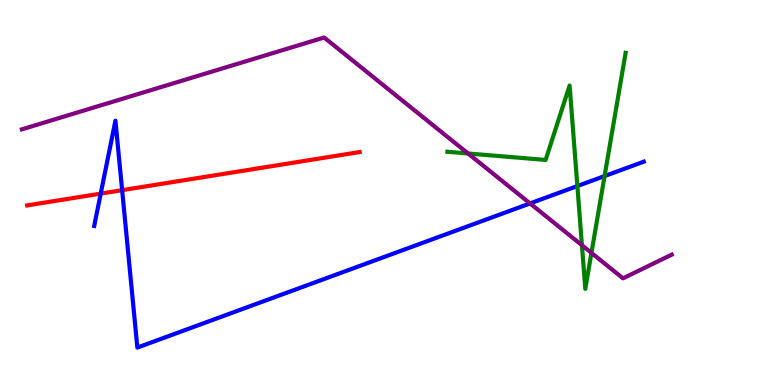[{'lines': ['blue', 'red'], 'intersections': [{'x': 1.3, 'y': 4.97}, {'x': 1.58, 'y': 5.06}]}, {'lines': ['green', 'red'], 'intersections': []}, {'lines': ['purple', 'red'], 'intersections': []}, {'lines': ['blue', 'green'], 'intersections': [{'x': 7.45, 'y': 5.17}, {'x': 7.8, 'y': 5.43}]}, {'lines': ['blue', 'purple'], 'intersections': [{'x': 6.84, 'y': 4.72}]}, {'lines': ['green', 'purple'], 'intersections': [{'x': 6.04, 'y': 6.01}, {'x': 7.51, 'y': 3.63}, {'x': 7.63, 'y': 3.43}]}]